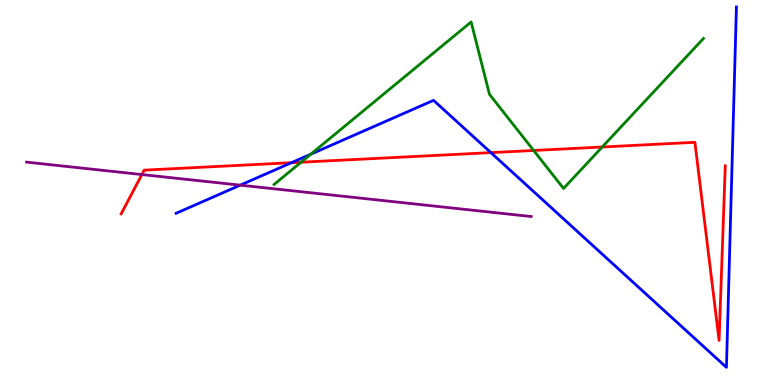[{'lines': ['blue', 'red'], 'intersections': [{'x': 3.76, 'y': 5.77}, {'x': 6.33, 'y': 6.04}]}, {'lines': ['green', 'red'], 'intersections': [{'x': 3.88, 'y': 5.79}, {'x': 6.89, 'y': 6.09}, {'x': 7.77, 'y': 6.18}]}, {'lines': ['purple', 'red'], 'intersections': [{'x': 1.83, 'y': 5.47}]}, {'lines': ['blue', 'green'], 'intersections': [{'x': 4.01, 'y': 5.99}]}, {'lines': ['blue', 'purple'], 'intersections': [{'x': 3.1, 'y': 5.19}]}, {'lines': ['green', 'purple'], 'intersections': []}]